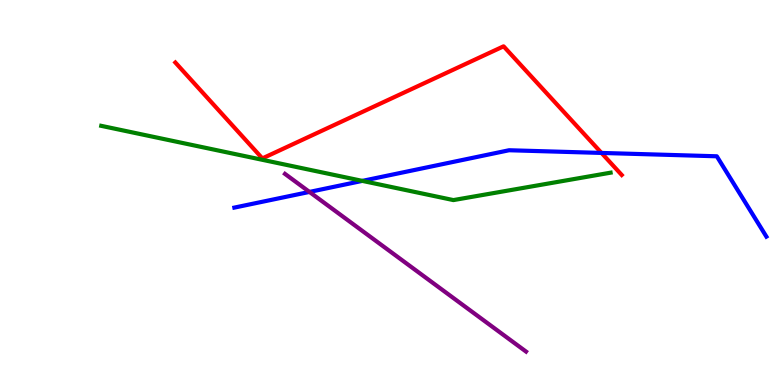[{'lines': ['blue', 'red'], 'intersections': [{'x': 7.76, 'y': 6.03}]}, {'lines': ['green', 'red'], 'intersections': []}, {'lines': ['purple', 'red'], 'intersections': []}, {'lines': ['blue', 'green'], 'intersections': [{'x': 4.68, 'y': 5.3}]}, {'lines': ['blue', 'purple'], 'intersections': [{'x': 3.99, 'y': 5.01}]}, {'lines': ['green', 'purple'], 'intersections': []}]